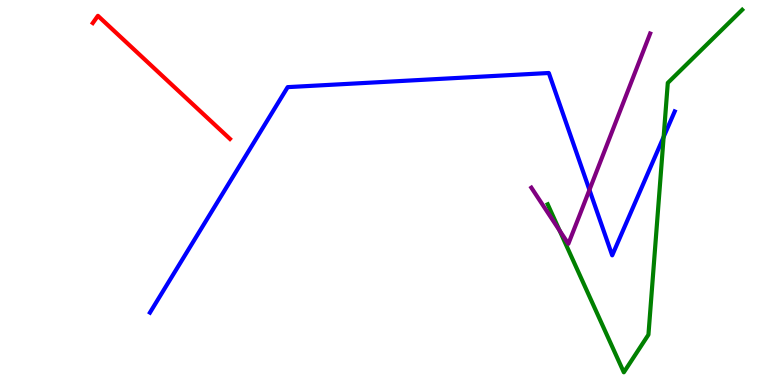[{'lines': ['blue', 'red'], 'intersections': []}, {'lines': ['green', 'red'], 'intersections': []}, {'lines': ['purple', 'red'], 'intersections': []}, {'lines': ['blue', 'green'], 'intersections': [{'x': 8.56, 'y': 6.44}]}, {'lines': ['blue', 'purple'], 'intersections': [{'x': 7.61, 'y': 5.07}]}, {'lines': ['green', 'purple'], 'intersections': [{'x': 7.22, 'y': 4.01}]}]